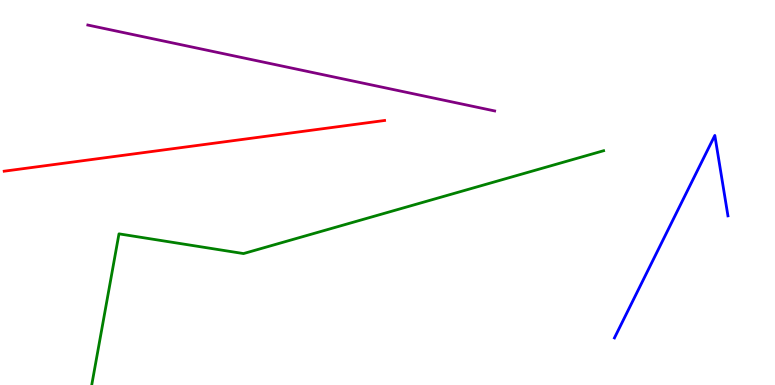[{'lines': ['blue', 'red'], 'intersections': []}, {'lines': ['green', 'red'], 'intersections': []}, {'lines': ['purple', 'red'], 'intersections': []}, {'lines': ['blue', 'green'], 'intersections': []}, {'lines': ['blue', 'purple'], 'intersections': []}, {'lines': ['green', 'purple'], 'intersections': []}]